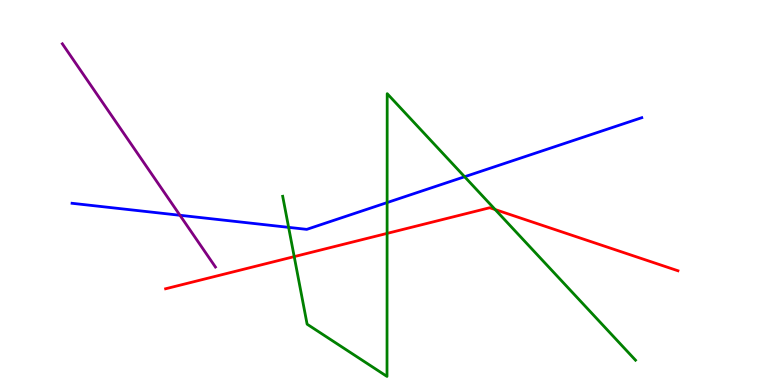[{'lines': ['blue', 'red'], 'intersections': []}, {'lines': ['green', 'red'], 'intersections': [{'x': 3.8, 'y': 3.33}, {'x': 4.99, 'y': 3.94}, {'x': 6.39, 'y': 4.56}]}, {'lines': ['purple', 'red'], 'intersections': []}, {'lines': ['blue', 'green'], 'intersections': [{'x': 3.72, 'y': 4.09}, {'x': 5.0, 'y': 4.74}, {'x': 5.99, 'y': 5.41}]}, {'lines': ['blue', 'purple'], 'intersections': [{'x': 2.32, 'y': 4.41}]}, {'lines': ['green', 'purple'], 'intersections': []}]